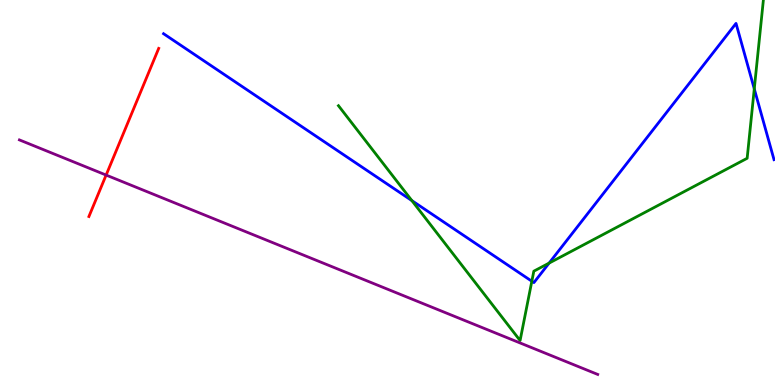[{'lines': ['blue', 'red'], 'intersections': []}, {'lines': ['green', 'red'], 'intersections': []}, {'lines': ['purple', 'red'], 'intersections': [{'x': 1.37, 'y': 5.45}]}, {'lines': ['blue', 'green'], 'intersections': [{'x': 5.31, 'y': 4.79}, {'x': 6.86, 'y': 2.7}, {'x': 7.09, 'y': 3.17}, {'x': 9.73, 'y': 7.69}]}, {'lines': ['blue', 'purple'], 'intersections': []}, {'lines': ['green', 'purple'], 'intersections': []}]